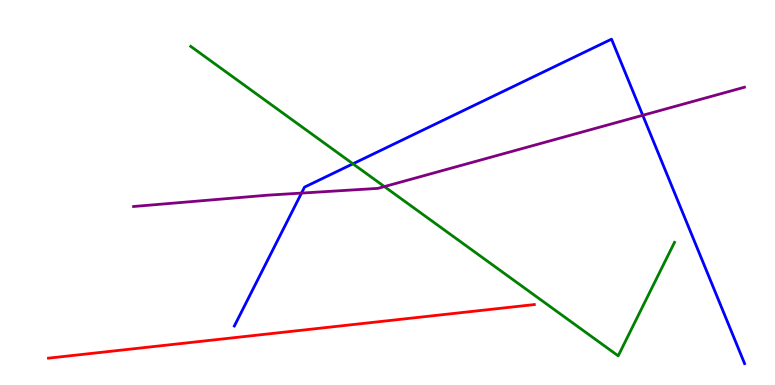[{'lines': ['blue', 'red'], 'intersections': []}, {'lines': ['green', 'red'], 'intersections': []}, {'lines': ['purple', 'red'], 'intersections': []}, {'lines': ['blue', 'green'], 'intersections': [{'x': 4.55, 'y': 5.75}]}, {'lines': ['blue', 'purple'], 'intersections': [{'x': 3.89, 'y': 4.98}, {'x': 8.29, 'y': 7.01}]}, {'lines': ['green', 'purple'], 'intersections': [{'x': 4.96, 'y': 5.15}]}]